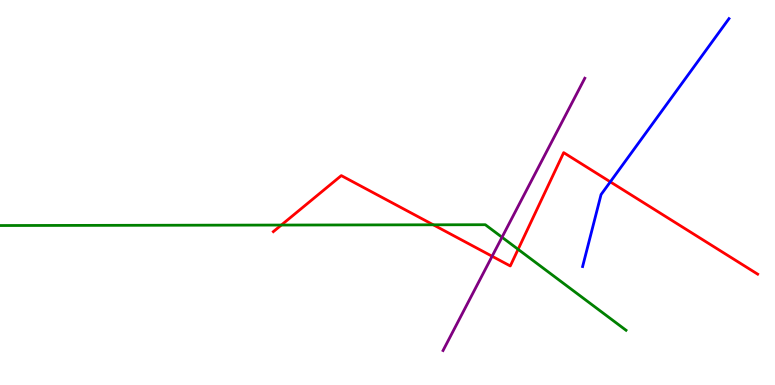[{'lines': ['blue', 'red'], 'intersections': [{'x': 7.87, 'y': 5.28}]}, {'lines': ['green', 'red'], 'intersections': [{'x': 3.63, 'y': 4.15}, {'x': 5.59, 'y': 4.16}, {'x': 6.69, 'y': 3.52}]}, {'lines': ['purple', 'red'], 'intersections': [{'x': 6.35, 'y': 3.34}]}, {'lines': ['blue', 'green'], 'intersections': []}, {'lines': ['blue', 'purple'], 'intersections': []}, {'lines': ['green', 'purple'], 'intersections': [{'x': 6.48, 'y': 3.84}]}]